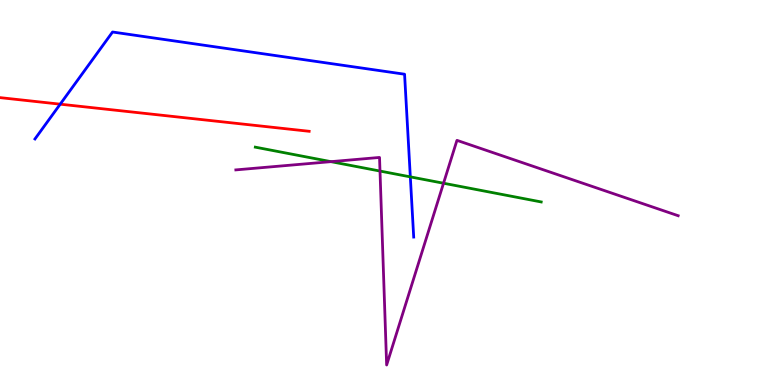[{'lines': ['blue', 'red'], 'intersections': [{'x': 0.777, 'y': 7.29}]}, {'lines': ['green', 'red'], 'intersections': []}, {'lines': ['purple', 'red'], 'intersections': []}, {'lines': ['blue', 'green'], 'intersections': [{'x': 5.29, 'y': 5.41}]}, {'lines': ['blue', 'purple'], 'intersections': []}, {'lines': ['green', 'purple'], 'intersections': [{'x': 4.27, 'y': 5.8}, {'x': 4.9, 'y': 5.56}, {'x': 5.72, 'y': 5.24}]}]